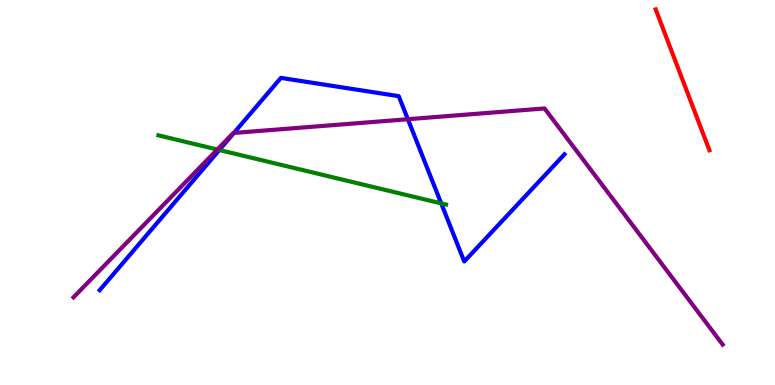[{'lines': ['blue', 'red'], 'intersections': []}, {'lines': ['green', 'red'], 'intersections': []}, {'lines': ['purple', 'red'], 'intersections': []}, {'lines': ['blue', 'green'], 'intersections': [{'x': 2.83, 'y': 6.1}, {'x': 5.69, 'y': 4.72}]}, {'lines': ['blue', 'purple'], 'intersections': [{'x': 3.02, 'y': 6.55}, {'x': 5.26, 'y': 6.9}]}, {'lines': ['green', 'purple'], 'intersections': [{'x': 2.8, 'y': 6.12}]}]